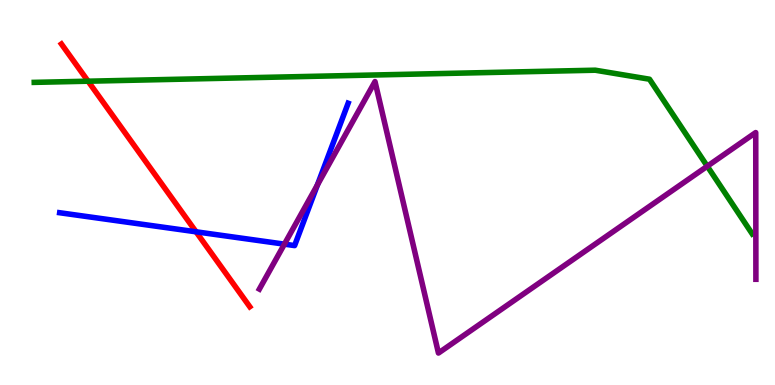[{'lines': ['blue', 'red'], 'intersections': [{'x': 2.53, 'y': 3.98}]}, {'lines': ['green', 'red'], 'intersections': [{'x': 1.14, 'y': 7.89}]}, {'lines': ['purple', 'red'], 'intersections': []}, {'lines': ['blue', 'green'], 'intersections': []}, {'lines': ['blue', 'purple'], 'intersections': [{'x': 3.67, 'y': 3.66}, {'x': 4.1, 'y': 5.2}]}, {'lines': ['green', 'purple'], 'intersections': [{'x': 9.13, 'y': 5.68}]}]